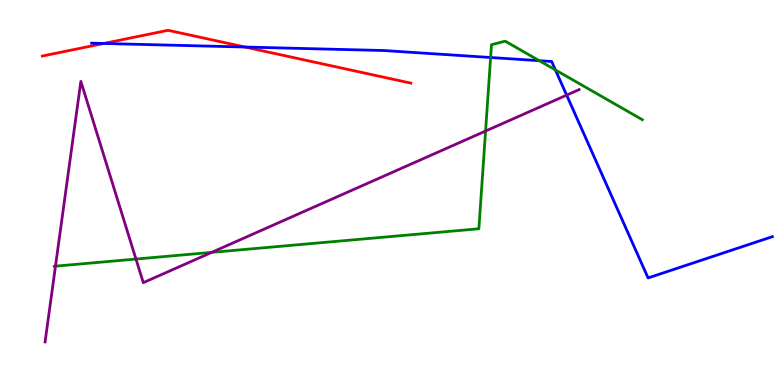[{'lines': ['blue', 'red'], 'intersections': [{'x': 1.34, 'y': 8.87}, {'x': 3.16, 'y': 8.78}]}, {'lines': ['green', 'red'], 'intersections': []}, {'lines': ['purple', 'red'], 'intersections': []}, {'lines': ['blue', 'green'], 'intersections': [{'x': 6.33, 'y': 8.51}, {'x': 6.96, 'y': 8.42}, {'x': 7.17, 'y': 8.18}]}, {'lines': ['blue', 'purple'], 'intersections': [{'x': 7.31, 'y': 7.53}]}, {'lines': ['green', 'purple'], 'intersections': [{'x': 0.716, 'y': 3.09}, {'x': 1.75, 'y': 3.27}, {'x': 2.73, 'y': 3.45}, {'x': 6.27, 'y': 6.6}]}]